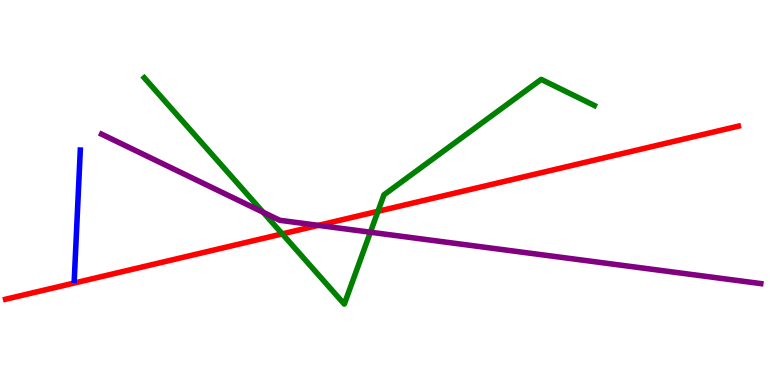[{'lines': ['blue', 'red'], 'intersections': []}, {'lines': ['green', 'red'], 'intersections': [{'x': 3.64, 'y': 3.92}, {'x': 4.88, 'y': 4.51}]}, {'lines': ['purple', 'red'], 'intersections': [{'x': 4.11, 'y': 4.15}]}, {'lines': ['blue', 'green'], 'intersections': []}, {'lines': ['blue', 'purple'], 'intersections': []}, {'lines': ['green', 'purple'], 'intersections': [{'x': 3.4, 'y': 4.49}, {'x': 4.78, 'y': 3.97}]}]